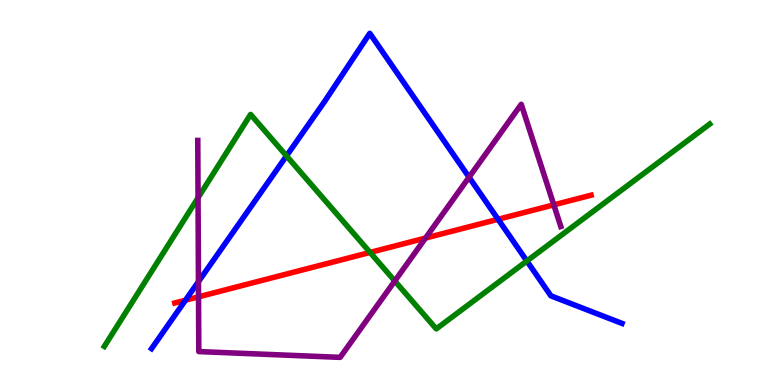[{'lines': ['blue', 'red'], 'intersections': [{'x': 2.39, 'y': 2.2}, {'x': 6.43, 'y': 4.3}]}, {'lines': ['green', 'red'], 'intersections': [{'x': 4.78, 'y': 3.44}]}, {'lines': ['purple', 'red'], 'intersections': [{'x': 2.56, 'y': 2.29}, {'x': 5.49, 'y': 3.82}, {'x': 7.15, 'y': 4.68}]}, {'lines': ['blue', 'green'], 'intersections': [{'x': 3.7, 'y': 5.95}, {'x': 6.8, 'y': 3.22}]}, {'lines': ['blue', 'purple'], 'intersections': [{'x': 2.56, 'y': 2.68}, {'x': 6.05, 'y': 5.4}]}, {'lines': ['green', 'purple'], 'intersections': [{'x': 2.56, 'y': 4.86}, {'x': 5.09, 'y': 2.7}]}]